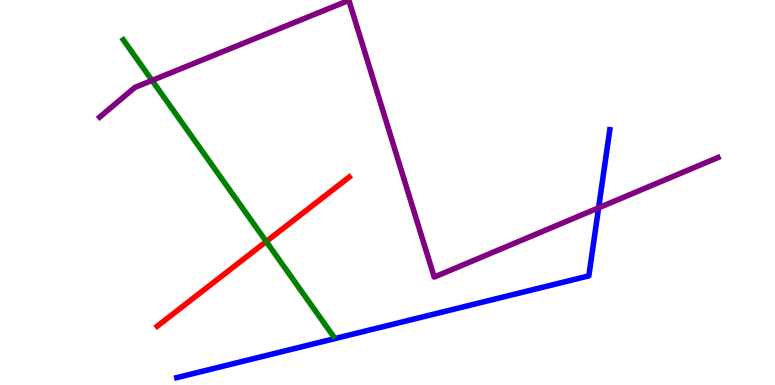[{'lines': ['blue', 'red'], 'intersections': []}, {'lines': ['green', 'red'], 'intersections': [{'x': 3.44, 'y': 3.73}]}, {'lines': ['purple', 'red'], 'intersections': []}, {'lines': ['blue', 'green'], 'intersections': []}, {'lines': ['blue', 'purple'], 'intersections': [{'x': 7.72, 'y': 4.6}]}, {'lines': ['green', 'purple'], 'intersections': [{'x': 1.96, 'y': 7.91}]}]